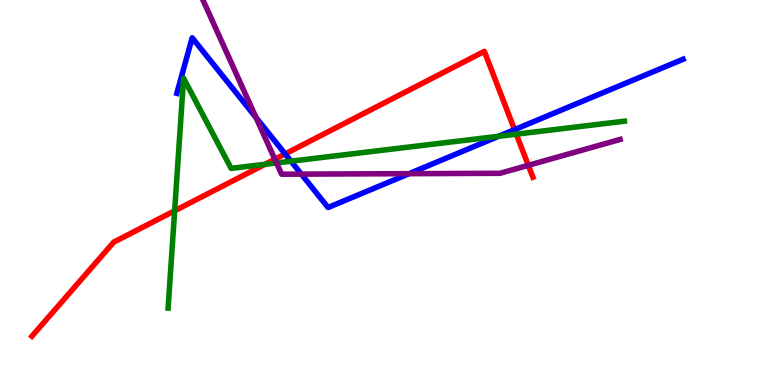[{'lines': ['blue', 'red'], 'intersections': [{'x': 3.68, 'y': 6.0}, {'x': 6.64, 'y': 6.63}]}, {'lines': ['green', 'red'], 'intersections': [{'x': 2.25, 'y': 4.53}, {'x': 3.42, 'y': 5.73}, {'x': 6.66, 'y': 6.52}]}, {'lines': ['purple', 'red'], 'intersections': [{'x': 3.55, 'y': 5.86}, {'x': 6.82, 'y': 5.71}]}, {'lines': ['blue', 'green'], 'intersections': [{'x': 3.75, 'y': 5.81}, {'x': 6.43, 'y': 6.46}]}, {'lines': ['blue', 'purple'], 'intersections': [{'x': 3.3, 'y': 6.95}, {'x': 3.89, 'y': 5.48}, {'x': 5.28, 'y': 5.49}]}, {'lines': ['green', 'purple'], 'intersections': [{'x': 3.57, 'y': 5.77}]}]